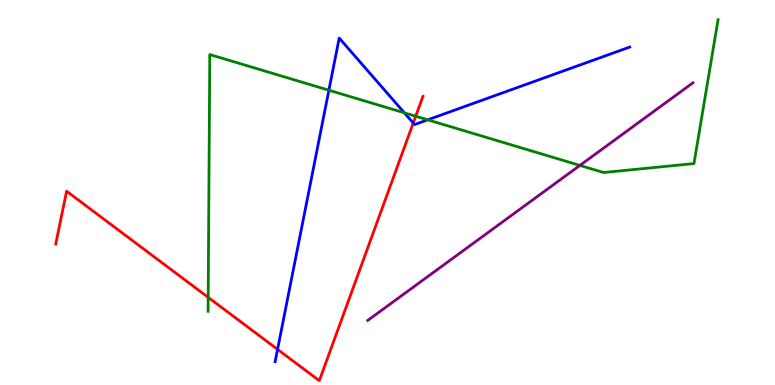[{'lines': ['blue', 'red'], 'intersections': [{'x': 3.58, 'y': 0.925}, {'x': 5.33, 'y': 6.8}]}, {'lines': ['green', 'red'], 'intersections': [{'x': 2.69, 'y': 2.28}, {'x': 5.36, 'y': 6.98}]}, {'lines': ['purple', 'red'], 'intersections': []}, {'lines': ['blue', 'green'], 'intersections': [{'x': 4.24, 'y': 7.66}, {'x': 5.22, 'y': 7.07}, {'x': 5.52, 'y': 6.89}]}, {'lines': ['blue', 'purple'], 'intersections': []}, {'lines': ['green', 'purple'], 'intersections': [{'x': 7.48, 'y': 5.7}]}]